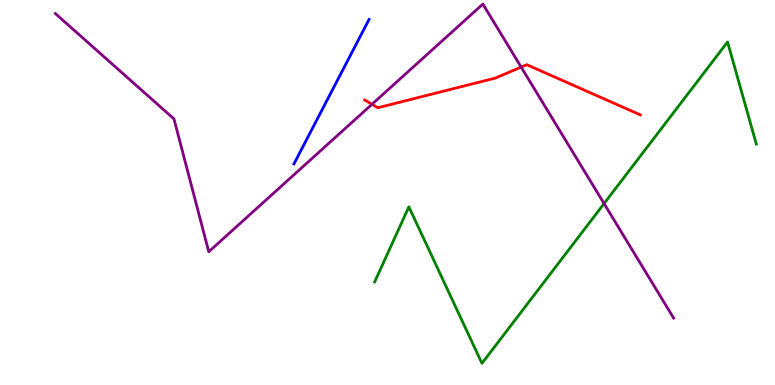[{'lines': ['blue', 'red'], 'intersections': []}, {'lines': ['green', 'red'], 'intersections': []}, {'lines': ['purple', 'red'], 'intersections': [{'x': 4.8, 'y': 7.29}, {'x': 6.72, 'y': 8.26}]}, {'lines': ['blue', 'green'], 'intersections': []}, {'lines': ['blue', 'purple'], 'intersections': []}, {'lines': ['green', 'purple'], 'intersections': [{'x': 7.79, 'y': 4.71}]}]